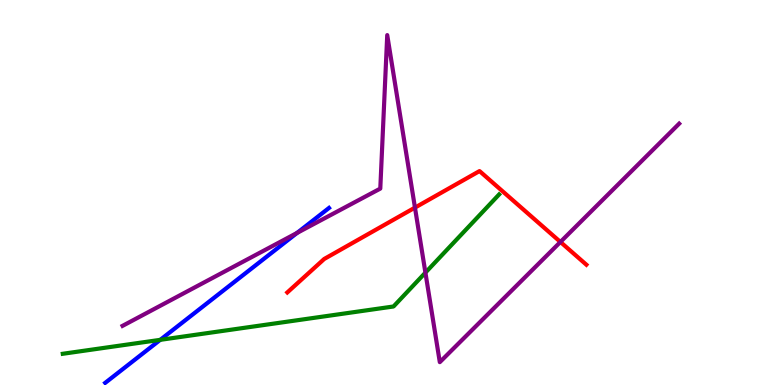[{'lines': ['blue', 'red'], 'intersections': []}, {'lines': ['green', 'red'], 'intersections': []}, {'lines': ['purple', 'red'], 'intersections': [{'x': 5.35, 'y': 4.61}, {'x': 7.23, 'y': 3.72}]}, {'lines': ['blue', 'green'], 'intersections': [{'x': 2.07, 'y': 1.17}]}, {'lines': ['blue', 'purple'], 'intersections': [{'x': 3.83, 'y': 3.95}]}, {'lines': ['green', 'purple'], 'intersections': [{'x': 5.49, 'y': 2.92}]}]